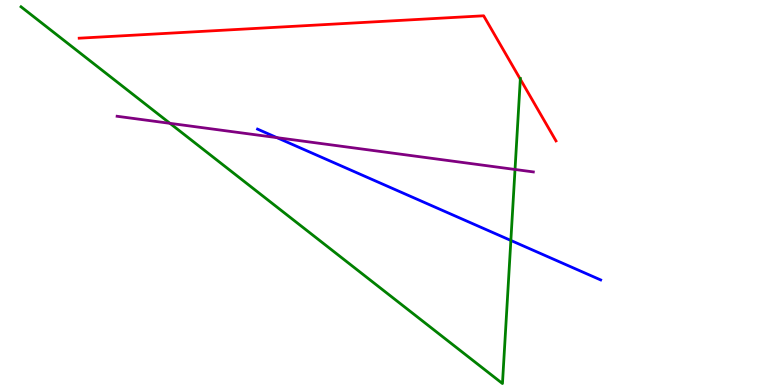[{'lines': ['blue', 'red'], 'intersections': []}, {'lines': ['green', 'red'], 'intersections': [{'x': 6.71, 'y': 7.94}]}, {'lines': ['purple', 'red'], 'intersections': []}, {'lines': ['blue', 'green'], 'intersections': [{'x': 6.59, 'y': 3.75}]}, {'lines': ['blue', 'purple'], 'intersections': [{'x': 3.57, 'y': 6.43}]}, {'lines': ['green', 'purple'], 'intersections': [{'x': 2.19, 'y': 6.8}, {'x': 6.65, 'y': 5.6}]}]